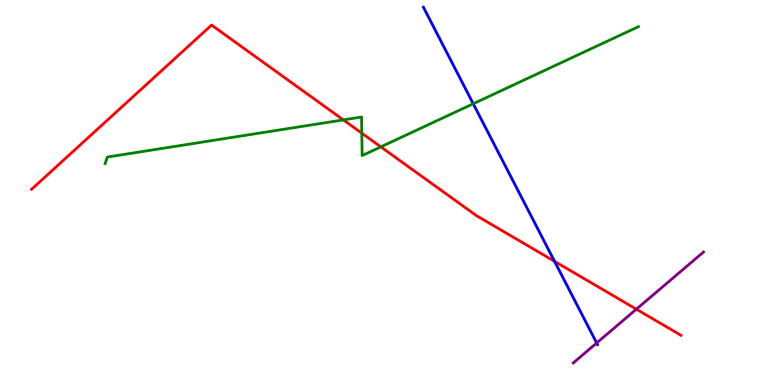[{'lines': ['blue', 'red'], 'intersections': [{'x': 7.16, 'y': 3.21}]}, {'lines': ['green', 'red'], 'intersections': [{'x': 4.43, 'y': 6.89}, {'x': 4.67, 'y': 6.54}, {'x': 4.91, 'y': 6.19}]}, {'lines': ['purple', 'red'], 'intersections': [{'x': 8.21, 'y': 1.97}]}, {'lines': ['blue', 'green'], 'intersections': [{'x': 6.11, 'y': 7.31}]}, {'lines': ['blue', 'purple'], 'intersections': [{'x': 7.7, 'y': 1.09}]}, {'lines': ['green', 'purple'], 'intersections': []}]